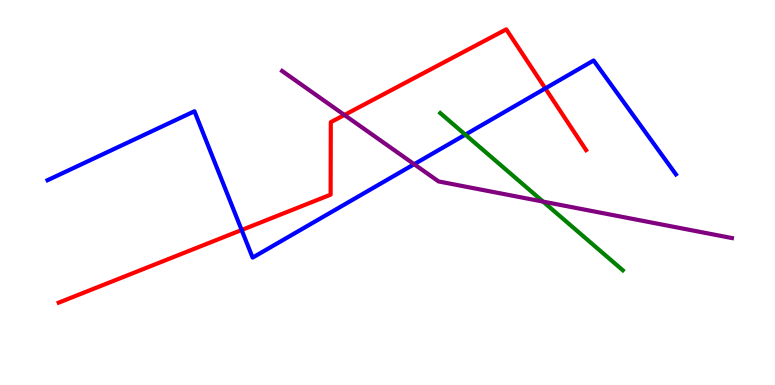[{'lines': ['blue', 'red'], 'intersections': [{'x': 3.12, 'y': 4.03}, {'x': 7.04, 'y': 7.7}]}, {'lines': ['green', 'red'], 'intersections': []}, {'lines': ['purple', 'red'], 'intersections': [{'x': 4.44, 'y': 7.01}]}, {'lines': ['blue', 'green'], 'intersections': [{'x': 6.0, 'y': 6.5}]}, {'lines': ['blue', 'purple'], 'intersections': [{'x': 5.34, 'y': 5.73}]}, {'lines': ['green', 'purple'], 'intersections': [{'x': 7.01, 'y': 4.76}]}]